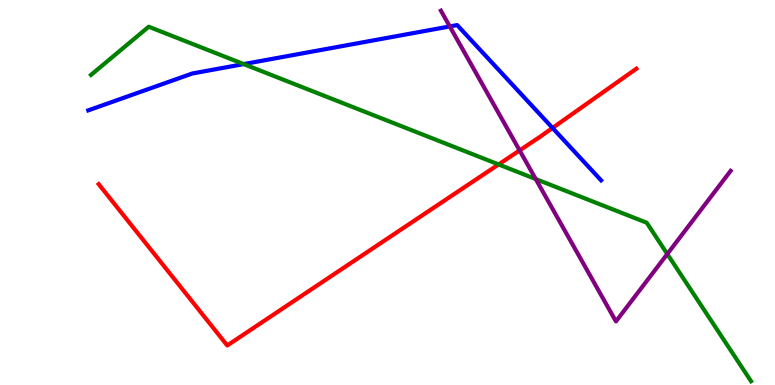[{'lines': ['blue', 'red'], 'intersections': [{'x': 7.13, 'y': 6.68}]}, {'lines': ['green', 'red'], 'intersections': [{'x': 6.43, 'y': 5.73}]}, {'lines': ['purple', 'red'], 'intersections': [{'x': 6.7, 'y': 6.09}]}, {'lines': ['blue', 'green'], 'intersections': [{'x': 3.14, 'y': 8.34}]}, {'lines': ['blue', 'purple'], 'intersections': [{'x': 5.8, 'y': 9.31}]}, {'lines': ['green', 'purple'], 'intersections': [{'x': 6.91, 'y': 5.35}, {'x': 8.61, 'y': 3.4}]}]